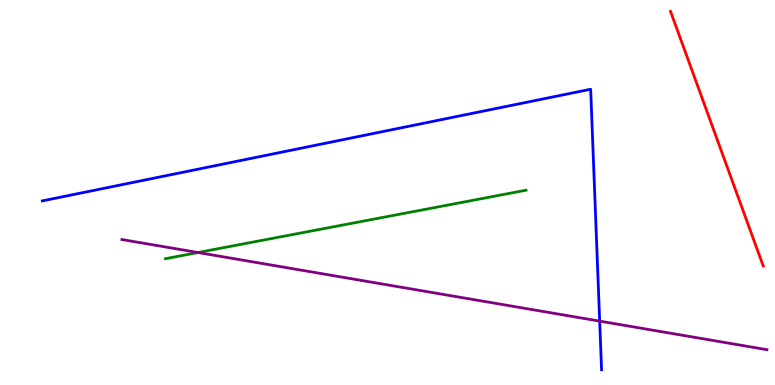[{'lines': ['blue', 'red'], 'intersections': []}, {'lines': ['green', 'red'], 'intersections': []}, {'lines': ['purple', 'red'], 'intersections': []}, {'lines': ['blue', 'green'], 'intersections': []}, {'lines': ['blue', 'purple'], 'intersections': [{'x': 7.74, 'y': 1.66}]}, {'lines': ['green', 'purple'], 'intersections': [{'x': 2.55, 'y': 3.44}]}]